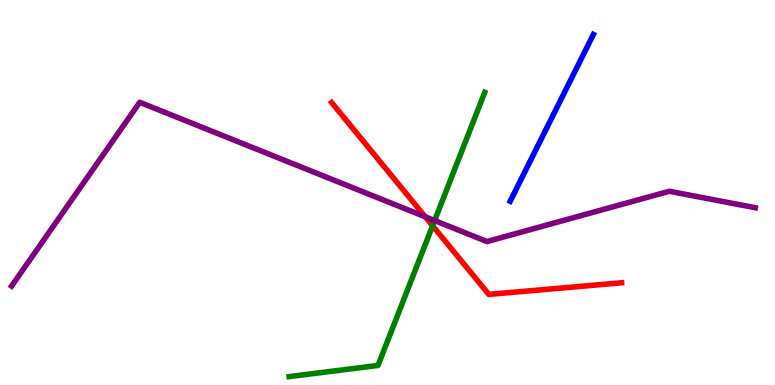[{'lines': ['blue', 'red'], 'intersections': []}, {'lines': ['green', 'red'], 'intersections': [{'x': 5.58, 'y': 4.14}]}, {'lines': ['purple', 'red'], 'intersections': [{'x': 5.49, 'y': 4.37}]}, {'lines': ['blue', 'green'], 'intersections': []}, {'lines': ['blue', 'purple'], 'intersections': []}, {'lines': ['green', 'purple'], 'intersections': [{'x': 5.61, 'y': 4.27}]}]